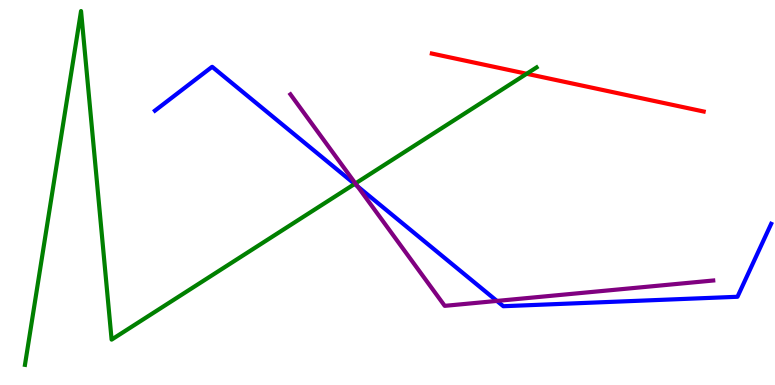[{'lines': ['blue', 'red'], 'intersections': []}, {'lines': ['green', 'red'], 'intersections': [{'x': 6.8, 'y': 8.08}]}, {'lines': ['purple', 'red'], 'intersections': []}, {'lines': ['blue', 'green'], 'intersections': [{'x': 4.58, 'y': 5.22}]}, {'lines': ['blue', 'purple'], 'intersections': [{'x': 4.61, 'y': 5.16}, {'x': 6.41, 'y': 2.18}]}, {'lines': ['green', 'purple'], 'intersections': [{'x': 4.59, 'y': 5.23}]}]